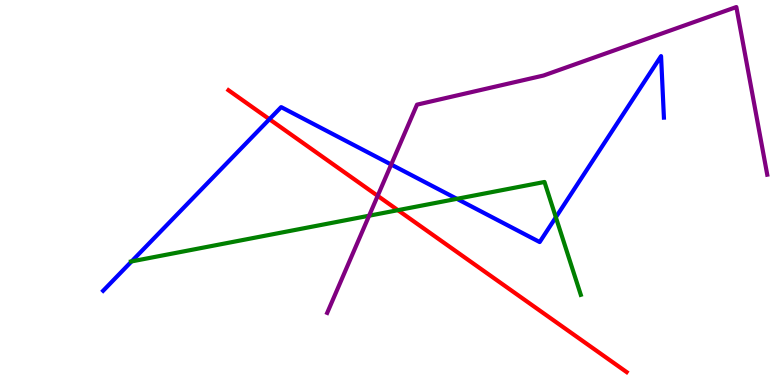[{'lines': ['blue', 'red'], 'intersections': [{'x': 3.48, 'y': 6.9}]}, {'lines': ['green', 'red'], 'intersections': [{'x': 5.13, 'y': 4.54}]}, {'lines': ['purple', 'red'], 'intersections': [{'x': 4.87, 'y': 4.91}]}, {'lines': ['blue', 'green'], 'intersections': [{'x': 1.7, 'y': 3.21}, {'x': 5.9, 'y': 4.84}, {'x': 7.17, 'y': 4.36}]}, {'lines': ['blue', 'purple'], 'intersections': [{'x': 5.05, 'y': 5.73}]}, {'lines': ['green', 'purple'], 'intersections': [{'x': 4.76, 'y': 4.4}]}]